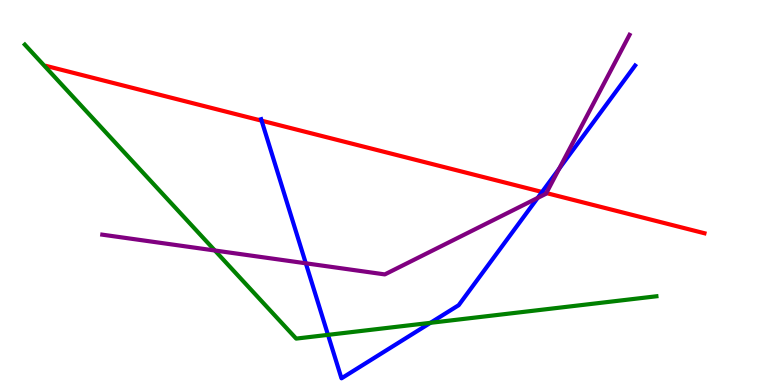[{'lines': ['blue', 'red'], 'intersections': [{'x': 3.38, 'y': 6.87}, {'x': 6.99, 'y': 5.01}]}, {'lines': ['green', 'red'], 'intersections': []}, {'lines': ['purple', 'red'], 'intersections': [{'x': 7.05, 'y': 4.99}]}, {'lines': ['blue', 'green'], 'intersections': [{'x': 4.23, 'y': 1.3}, {'x': 5.55, 'y': 1.61}]}, {'lines': ['blue', 'purple'], 'intersections': [{'x': 3.95, 'y': 3.16}, {'x': 6.94, 'y': 4.86}, {'x': 7.21, 'y': 5.62}]}, {'lines': ['green', 'purple'], 'intersections': [{'x': 2.77, 'y': 3.49}]}]